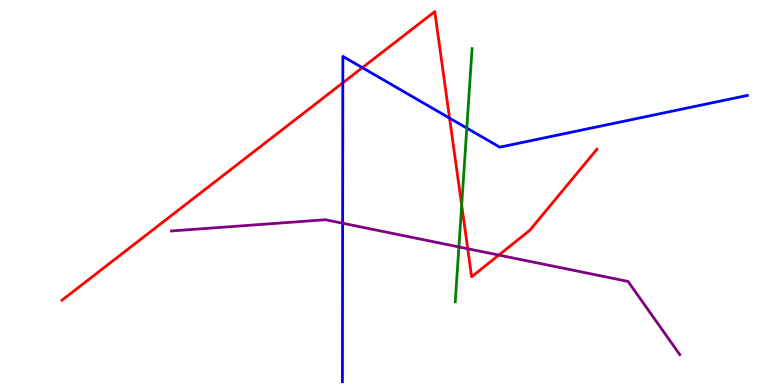[{'lines': ['blue', 'red'], 'intersections': [{'x': 4.42, 'y': 7.85}, {'x': 4.68, 'y': 8.24}, {'x': 5.8, 'y': 6.93}]}, {'lines': ['green', 'red'], 'intersections': [{'x': 5.96, 'y': 4.67}]}, {'lines': ['purple', 'red'], 'intersections': [{'x': 6.04, 'y': 3.54}, {'x': 6.44, 'y': 3.37}]}, {'lines': ['blue', 'green'], 'intersections': [{'x': 6.02, 'y': 6.67}]}, {'lines': ['blue', 'purple'], 'intersections': [{'x': 4.42, 'y': 4.2}]}, {'lines': ['green', 'purple'], 'intersections': [{'x': 5.92, 'y': 3.59}]}]